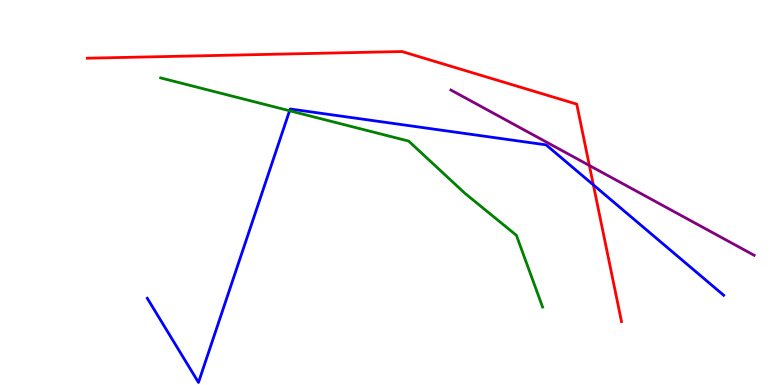[{'lines': ['blue', 'red'], 'intersections': [{'x': 7.66, 'y': 5.2}]}, {'lines': ['green', 'red'], 'intersections': []}, {'lines': ['purple', 'red'], 'intersections': [{'x': 7.6, 'y': 5.7}]}, {'lines': ['blue', 'green'], 'intersections': [{'x': 3.74, 'y': 7.12}]}, {'lines': ['blue', 'purple'], 'intersections': []}, {'lines': ['green', 'purple'], 'intersections': []}]